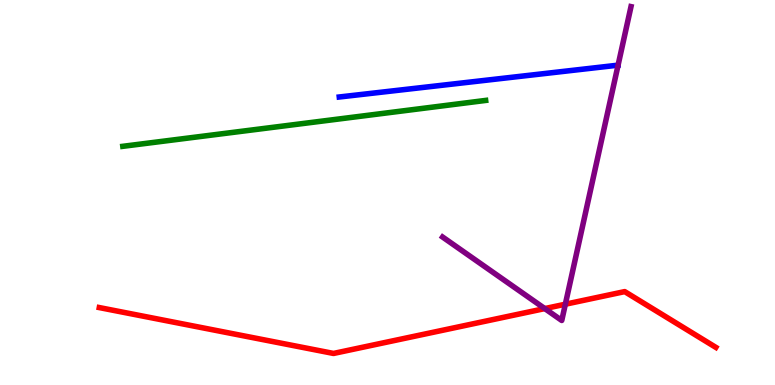[{'lines': ['blue', 'red'], 'intersections': []}, {'lines': ['green', 'red'], 'intersections': []}, {'lines': ['purple', 'red'], 'intersections': [{'x': 7.03, 'y': 1.98}, {'x': 7.29, 'y': 2.1}]}, {'lines': ['blue', 'green'], 'intersections': []}, {'lines': ['blue', 'purple'], 'intersections': []}, {'lines': ['green', 'purple'], 'intersections': []}]